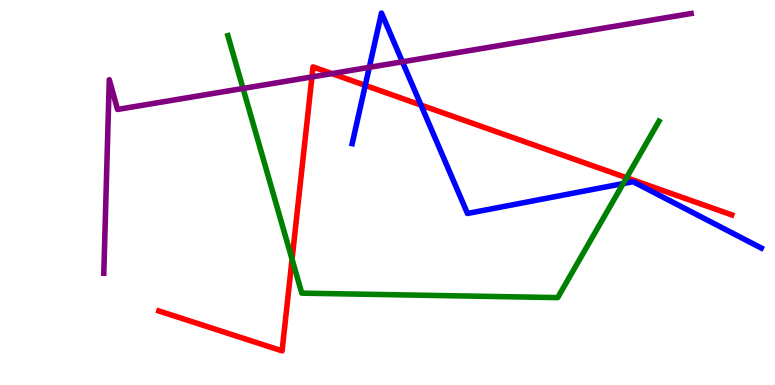[{'lines': ['blue', 'red'], 'intersections': [{'x': 4.71, 'y': 7.78}, {'x': 5.43, 'y': 7.27}]}, {'lines': ['green', 'red'], 'intersections': [{'x': 3.77, 'y': 3.27}, {'x': 8.08, 'y': 5.38}]}, {'lines': ['purple', 'red'], 'intersections': [{'x': 4.02, 'y': 8.0}, {'x': 4.28, 'y': 8.09}]}, {'lines': ['blue', 'green'], 'intersections': [{'x': 8.04, 'y': 5.23}]}, {'lines': ['blue', 'purple'], 'intersections': [{'x': 4.77, 'y': 8.25}, {'x': 5.19, 'y': 8.39}]}, {'lines': ['green', 'purple'], 'intersections': [{'x': 3.14, 'y': 7.7}]}]